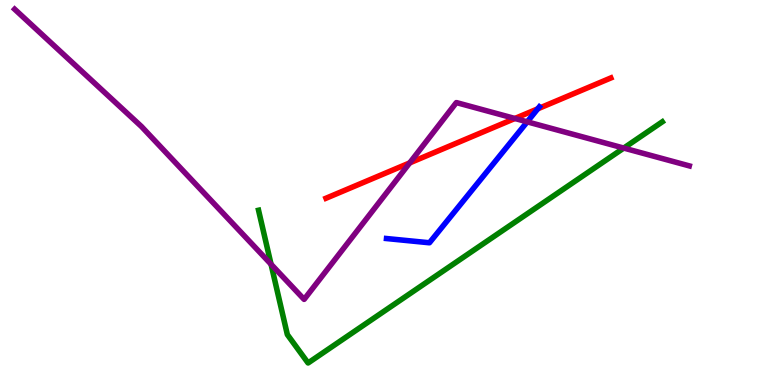[{'lines': ['blue', 'red'], 'intersections': [{'x': 6.94, 'y': 7.17}]}, {'lines': ['green', 'red'], 'intersections': []}, {'lines': ['purple', 'red'], 'intersections': [{'x': 5.29, 'y': 5.77}, {'x': 6.64, 'y': 6.92}]}, {'lines': ['blue', 'green'], 'intersections': []}, {'lines': ['blue', 'purple'], 'intersections': [{'x': 6.8, 'y': 6.84}]}, {'lines': ['green', 'purple'], 'intersections': [{'x': 3.5, 'y': 3.14}, {'x': 8.05, 'y': 6.15}]}]